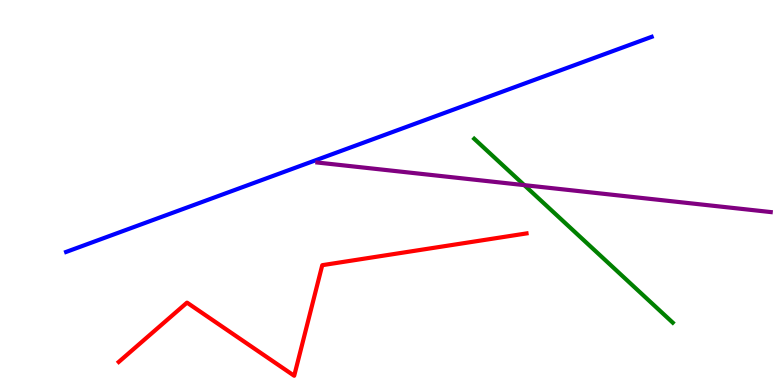[{'lines': ['blue', 'red'], 'intersections': []}, {'lines': ['green', 'red'], 'intersections': []}, {'lines': ['purple', 'red'], 'intersections': []}, {'lines': ['blue', 'green'], 'intersections': []}, {'lines': ['blue', 'purple'], 'intersections': []}, {'lines': ['green', 'purple'], 'intersections': [{'x': 6.76, 'y': 5.19}]}]